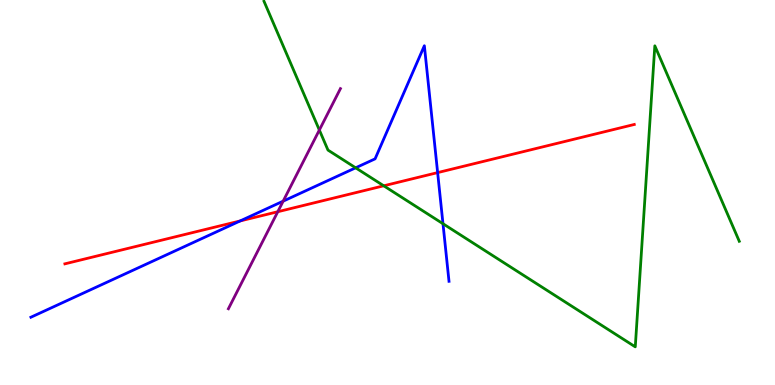[{'lines': ['blue', 'red'], 'intersections': [{'x': 3.1, 'y': 4.26}, {'x': 5.65, 'y': 5.52}]}, {'lines': ['green', 'red'], 'intersections': [{'x': 4.95, 'y': 5.17}]}, {'lines': ['purple', 'red'], 'intersections': [{'x': 3.58, 'y': 4.5}]}, {'lines': ['blue', 'green'], 'intersections': [{'x': 4.59, 'y': 5.64}, {'x': 5.72, 'y': 4.19}]}, {'lines': ['blue', 'purple'], 'intersections': [{'x': 3.65, 'y': 4.78}]}, {'lines': ['green', 'purple'], 'intersections': [{'x': 4.12, 'y': 6.62}]}]